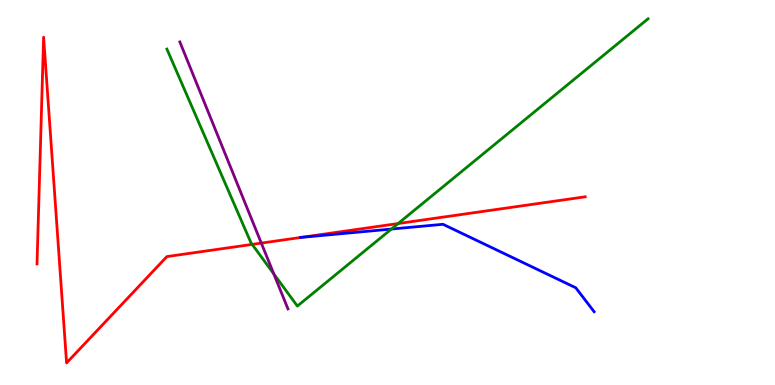[{'lines': ['blue', 'red'], 'intersections': [{'x': 3.89, 'y': 3.83}]}, {'lines': ['green', 'red'], 'intersections': [{'x': 3.25, 'y': 3.65}, {'x': 5.14, 'y': 4.19}]}, {'lines': ['purple', 'red'], 'intersections': [{'x': 3.37, 'y': 3.69}]}, {'lines': ['blue', 'green'], 'intersections': [{'x': 5.05, 'y': 4.05}]}, {'lines': ['blue', 'purple'], 'intersections': []}, {'lines': ['green', 'purple'], 'intersections': [{'x': 3.53, 'y': 2.89}]}]